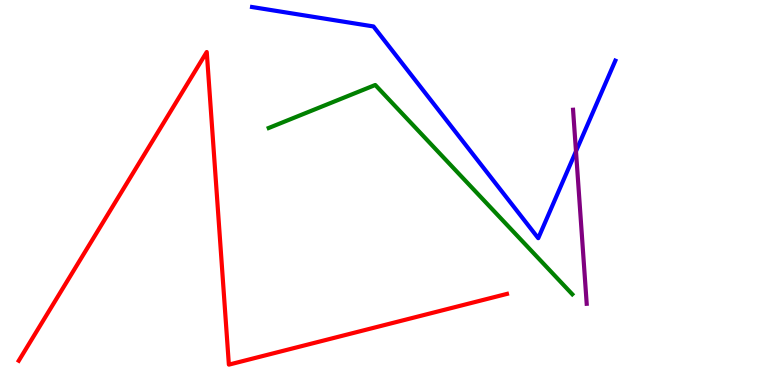[{'lines': ['blue', 'red'], 'intersections': []}, {'lines': ['green', 'red'], 'intersections': []}, {'lines': ['purple', 'red'], 'intersections': []}, {'lines': ['blue', 'green'], 'intersections': []}, {'lines': ['blue', 'purple'], 'intersections': [{'x': 7.43, 'y': 6.07}]}, {'lines': ['green', 'purple'], 'intersections': []}]